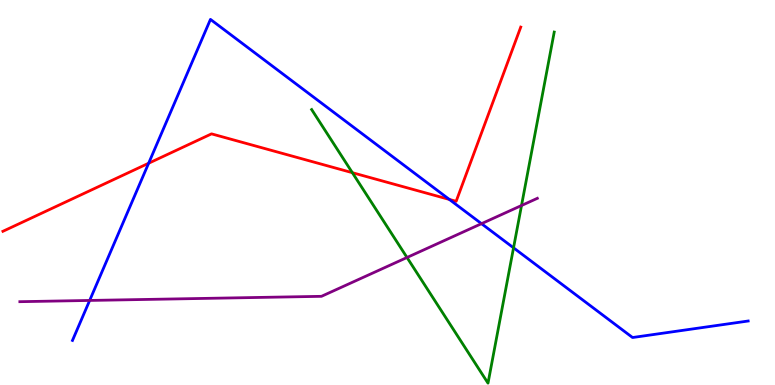[{'lines': ['blue', 'red'], 'intersections': [{'x': 1.92, 'y': 5.76}, {'x': 5.8, 'y': 4.82}]}, {'lines': ['green', 'red'], 'intersections': [{'x': 4.55, 'y': 5.51}]}, {'lines': ['purple', 'red'], 'intersections': []}, {'lines': ['blue', 'green'], 'intersections': [{'x': 6.63, 'y': 3.56}]}, {'lines': ['blue', 'purple'], 'intersections': [{'x': 1.16, 'y': 2.2}, {'x': 6.21, 'y': 4.19}]}, {'lines': ['green', 'purple'], 'intersections': [{'x': 5.25, 'y': 3.31}, {'x': 6.73, 'y': 4.66}]}]